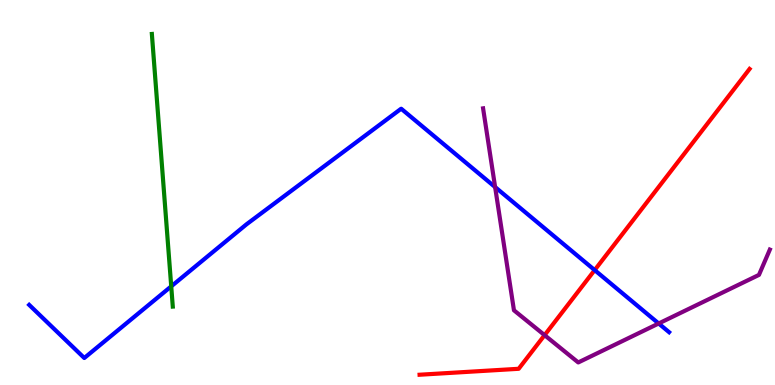[{'lines': ['blue', 'red'], 'intersections': [{'x': 7.67, 'y': 2.98}]}, {'lines': ['green', 'red'], 'intersections': []}, {'lines': ['purple', 'red'], 'intersections': [{'x': 7.03, 'y': 1.29}]}, {'lines': ['blue', 'green'], 'intersections': [{'x': 2.21, 'y': 2.56}]}, {'lines': ['blue', 'purple'], 'intersections': [{'x': 6.39, 'y': 5.14}, {'x': 8.5, 'y': 1.6}]}, {'lines': ['green', 'purple'], 'intersections': []}]